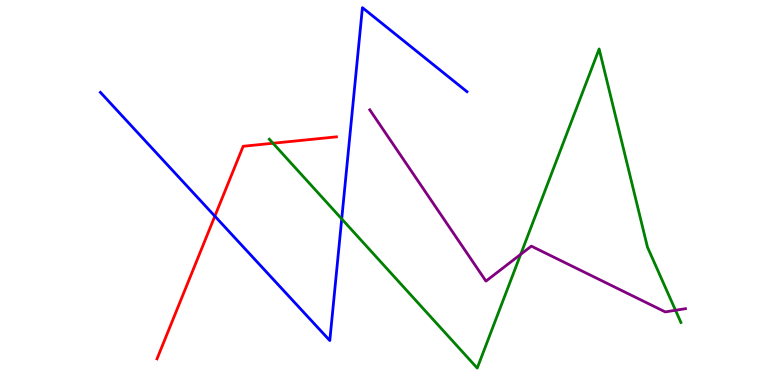[{'lines': ['blue', 'red'], 'intersections': [{'x': 2.77, 'y': 4.39}]}, {'lines': ['green', 'red'], 'intersections': [{'x': 3.52, 'y': 6.28}]}, {'lines': ['purple', 'red'], 'intersections': []}, {'lines': ['blue', 'green'], 'intersections': [{'x': 4.41, 'y': 4.31}]}, {'lines': ['blue', 'purple'], 'intersections': []}, {'lines': ['green', 'purple'], 'intersections': [{'x': 6.72, 'y': 3.39}, {'x': 8.72, 'y': 1.94}]}]